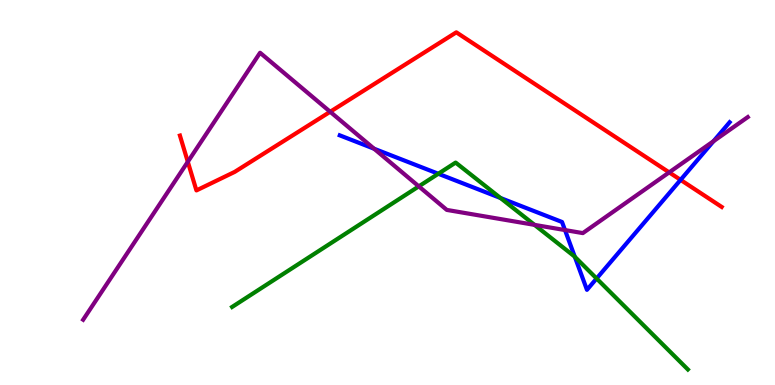[{'lines': ['blue', 'red'], 'intersections': [{'x': 8.78, 'y': 5.33}]}, {'lines': ['green', 'red'], 'intersections': []}, {'lines': ['purple', 'red'], 'intersections': [{'x': 2.42, 'y': 5.8}, {'x': 4.26, 'y': 7.1}, {'x': 8.63, 'y': 5.52}]}, {'lines': ['blue', 'green'], 'intersections': [{'x': 5.66, 'y': 5.49}, {'x': 6.46, 'y': 4.86}, {'x': 7.42, 'y': 3.33}, {'x': 7.7, 'y': 2.77}]}, {'lines': ['blue', 'purple'], 'intersections': [{'x': 4.83, 'y': 6.14}, {'x': 7.29, 'y': 4.02}, {'x': 9.21, 'y': 6.33}]}, {'lines': ['green', 'purple'], 'intersections': [{'x': 5.4, 'y': 5.16}, {'x': 6.9, 'y': 4.16}]}]